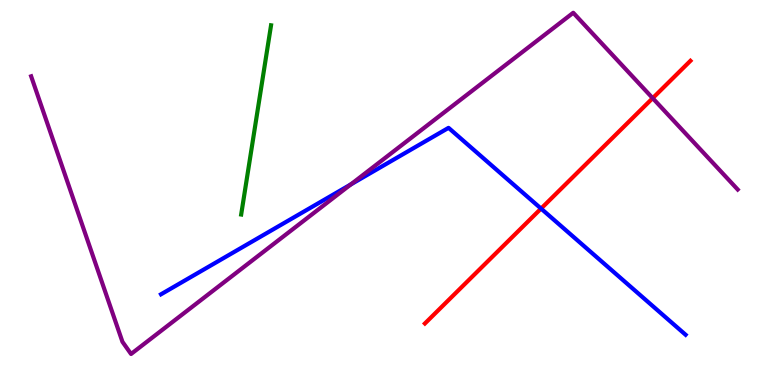[{'lines': ['blue', 'red'], 'intersections': [{'x': 6.98, 'y': 4.58}]}, {'lines': ['green', 'red'], 'intersections': []}, {'lines': ['purple', 'red'], 'intersections': [{'x': 8.42, 'y': 7.45}]}, {'lines': ['blue', 'green'], 'intersections': []}, {'lines': ['blue', 'purple'], 'intersections': [{'x': 4.53, 'y': 5.21}]}, {'lines': ['green', 'purple'], 'intersections': []}]